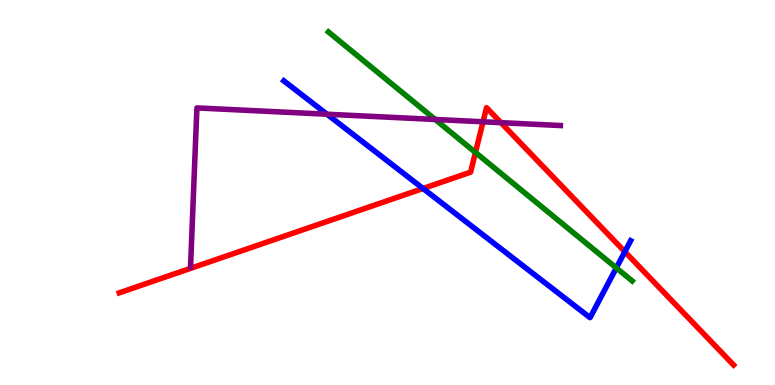[{'lines': ['blue', 'red'], 'intersections': [{'x': 5.46, 'y': 5.1}, {'x': 8.06, 'y': 3.46}]}, {'lines': ['green', 'red'], 'intersections': [{'x': 6.13, 'y': 6.04}]}, {'lines': ['purple', 'red'], 'intersections': [{'x': 6.23, 'y': 6.84}, {'x': 6.46, 'y': 6.81}]}, {'lines': ['blue', 'green'], 'intersections': [{'x': 7.95, 'y': 3.04}]}, {'lines': ['blue', 'purple'], 'intersections': [{'x': 4.22, 'y': 7.03}]}, {'lines': ['green', 'purple'], 'intersections': [{'x': 5.62, 'y': 6.9}]}]